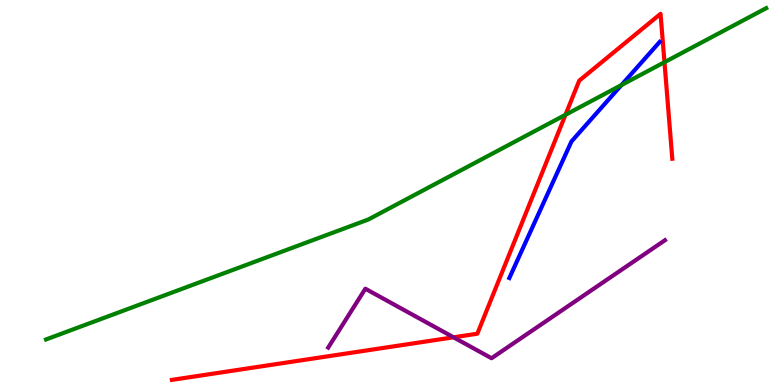[{'lines': ['blue', 'red'], 'intersections': []}, {'lines': ['green', 'red'], 'intersections': [{'x': 7.3, 'y': 7.02}, {'x': 8.57, 'y': 8.38}]}, {'lines': ['purple', 'red'], 'intersections': [{'x': 5.85, 'y': 1.24}]}, {'lines': ['blue', 'green'], 'intersections': [{'x': 8.02, 'y': 7.79}]}, {'lines': ['blue', 'purple'], 'intersections': []}, {'lines': ['green', 'purple'], 'intersections': []}]